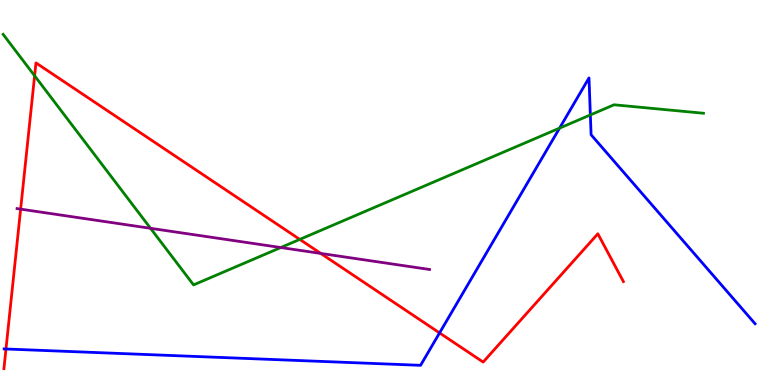[{'lines': ['blue', 'red'], 'intersections': [{'x': 0.0772, 'y': 0.935}, {'x': 5.67, 'y': 1.35}]}, {'lines': ['green', 'red'], 'intersections': [{'x': 0.447, 'y': 8.03}, {'x': 3.87, 'y': 3.78}]}, {'lines': ['purple', 'red'], 'intersections': [{'x': 0.266, 'y': 4.57}, {'x': 4.14, 'y': 3.42}]}, {'lines': ['blue', 'green'], 'intersections': [{'x': 7.22, 'y': 6.67}, {'x': 7.62, 'y': 7.01}]}, {'lines': ['blue', 'purple'], 'intersections': []}, {'lines': ['green', 'purple'], 'intersections': [{'x': 1.94, 'y': 4.07}, {'x': 3.62, 'y': 3.57}]}]